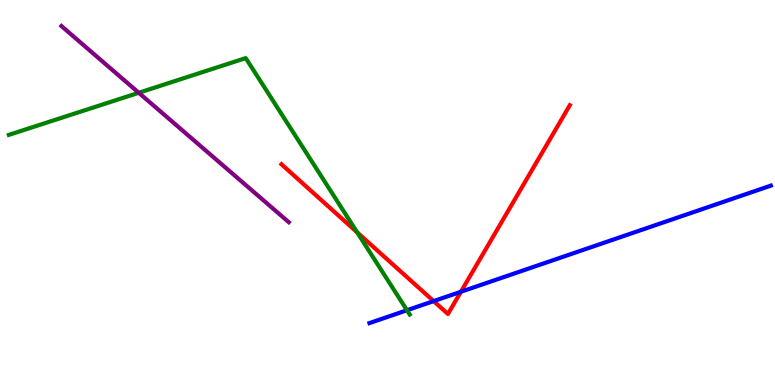[{'lines': ['blue', 'red'], 'intersections': [{'x': 5.6, 'y': 2.18}, {'x': 5.95, 'y': 2.42}]}, {'lines': ['green', 'red'], 'intersections': [{'x': 4.61, 'y': 3.96}]}, {'lines': ['purple', 'red'], 'intersections': []}, {'lines': ['blue', 'green'], 'intersections': [{'x': 5.25, 'y': 1.94}]}, {'lines': ['blue', 'purple'], 'intersections': []}, {'lines': ['green', 'purple'], 'intersections': [{'x': 1.79, 'y': 7.59}]}]